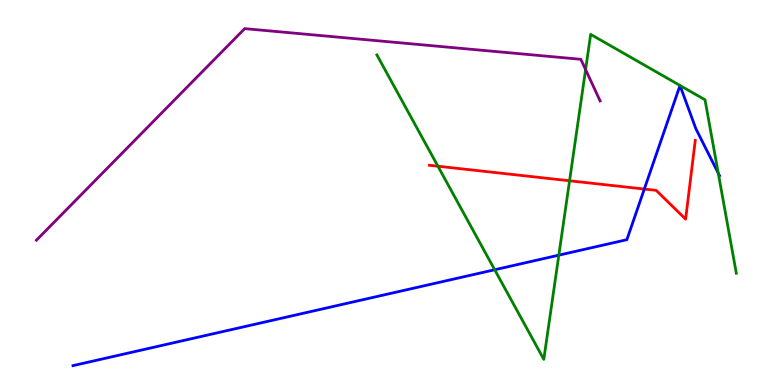[{'lines': ['blue', 'red'], 'intersections': [{'x': 8.31, 'y': 5.09}]}, {'lines': ['green', 'red'], 'intersections': [{'x': 5.65, 'y': 5.68}, {'x': 7.35, 'y': 5.3}]}, {'lines': ['purple', 'red'], 'intersections': []}, {'lines': ['blue', 'green'], 'intersections': [{'x': 6.38, 'y': 2.99}, {'x': 7.21, 'y': 3.37}, {'x': 9.27, 'y': 5.5}]}, {'lines': ['blue', 'purple'], 'intersections': []}, {'lines': ['green', 'purple'], 'intersections': [{'x': 7.56, 'y': 8.19}]}]